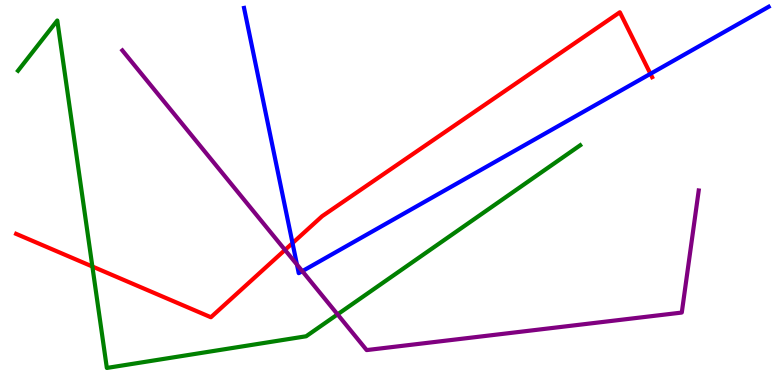[{'lines': ['blue', 'red'], 'intersections': [{'x': 3.77, 'y': 3.69}, {'x': 8.39, 'y': 8.08}]}, {'lines': ['green', 'red'], 'intersections': [{'x': 1.19, 'y': 3.08}]}, {'lines': ['purple', 'red'], 'intersections': [{'x': 3.68, 'y': 3.51}]}, {'lines': ['blue', 'green'], 'intersections': []}, {'lines': ['blue', 'purple'], 'intersections': [{'x': 3.83, 'y': 3.13}, {'x': 3.9, 'y': 2.96}]}, {'lines': ['green', 'purple'], 'intersections': [{'x': 4.36, 'y': 1.83}]}]